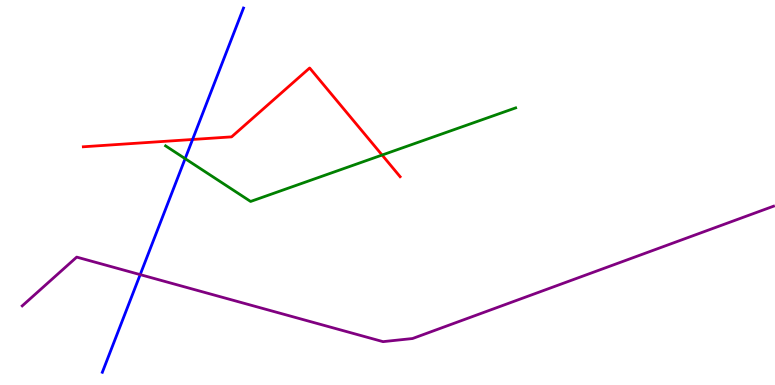[{'lines': ['blue', 'red'], 'intersections': [{'x': 2.48, 'y': 6.38}]}, {'lines': ['green', 'red'], 'intersections': [{'x': 4.93, 'y': 5.97}]}, {'lines': ['purple', 'red'], 'intersections': []}, {'lines': ['blue', 'green'], 'intersections': [{'x': 2.39, 'y': 5.88}]}, {'lines': ['blue', 'purple'], 'intersections': [{'x': 1.81, 'y': 2.87}]}, {'lines': ['green', 'purple'], 'intersections': []}]